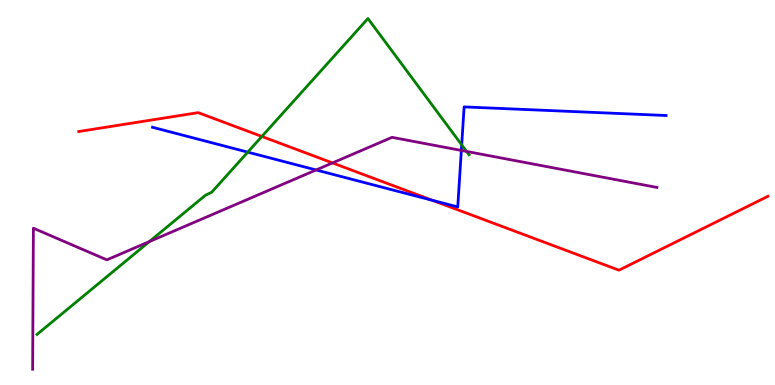[{'lines': ['blue', 'red'], 'intersections': [{'x': 5.58, 'y': 4.8}]}, {'lines': ['green', 'red'], 'intersections': [{'x': 3.38, 'y': 6.46}]}, {'lines': ['purple', 'red'], 'intersections': [{'x': 4.29, 'y': 5.77}]}, {'lines': ['blue', 'green'], 'intersections': [{'x': 3.2, 'y': 6.05}, {'x': 5.96, 'y': 6.24}]}, {'lines': ['blue', 'purple'], 'intersections': [{'x': 4.08, 'y': 5.59}, {'x': 5.95, 'y': 6.09}]}, {'lines': ['green', 'purple'], 'intersections': [{'x': 1.93, 'y': 3.72}, {'x': 6.02, 'y': 6.07}]}]